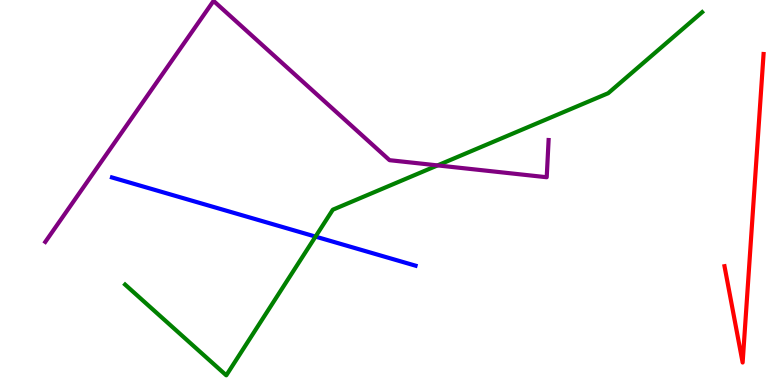[{'lines': ['blue', 'red'], 'intersections': []}, {'lines': ['green', 'red'], 'intersections': []}, {'lines': ['purple', 'red'], 'intersections': []}, {'lines': ['blue', 'green'], 'intersections': [{'x': 4.07, 'y': 3.85}]}, {'lines': ['blue', 'purple'], 'intersections': []}, {'lines': ['green', 'purple'], 'intersections': [{'x': 5.65, 'y': 5.7}]}]